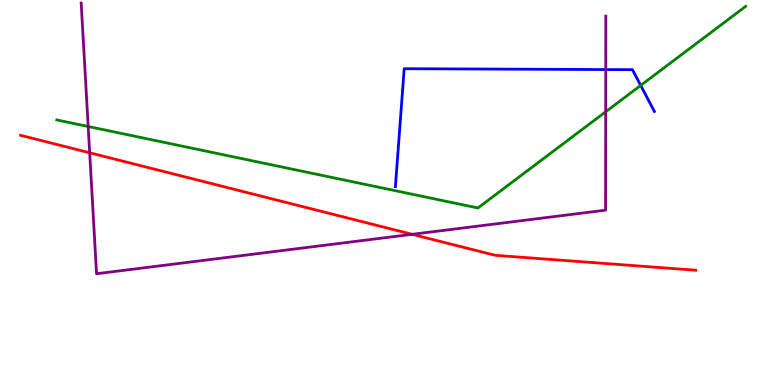[{'lines': ['blue', 'red'], 'intersections': []}, {'lines': ['green', 'red'], 'intersections': []}, {'lines': ['purple', 'red'], 'intersections': [{'x': 1.16, 'y': 6.03}, {'x': 5.32, 'y': 3.91}]}, {'lines': ['blue', 'green'], 'intersections': [{'x': 8.27, 'y': 7.78}]}, {'lines': ['blue', 'purple'], 'intersections': [{'x': 7.82, 'y': 8.19}]}, {'lines': ['green', 'purple'], 'intersections': [{'x': 1.14, 'y': 6.71}, {'x': 7.82, 'y': 7.1}]}]